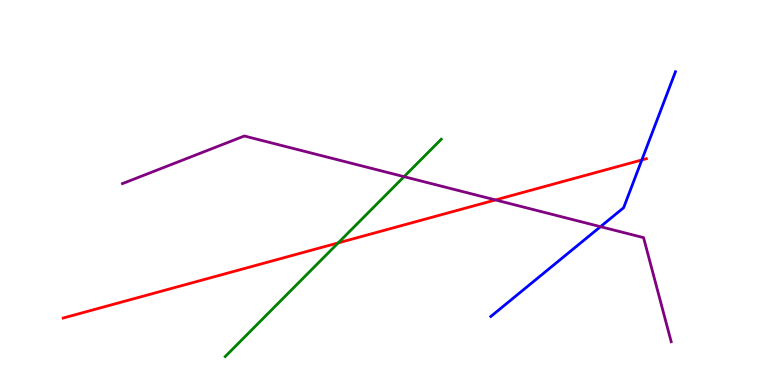[{'lines': ['blue', 'red'], 'intersections': [{'x': 8.28, 'y': 5.85}]}, {'lines': ['green', 'red'], 'intersections': [{'x': 4.36, 'y': 3.69}]}, {'lines': ['purple', 'red'], 'intersections': [{'x': 6.39, 'y': 4.81}]}, {'lines': ['blue', 'green'], 'intersections': []}, {'lines': ['blue', 'purple'], 'intersections': [{'x': 7.75, 'y': 4.11}]}, {'lines': ['green', 'purple'], 'intersections': [{'x': 5.21, 'y': 5.41}]}]